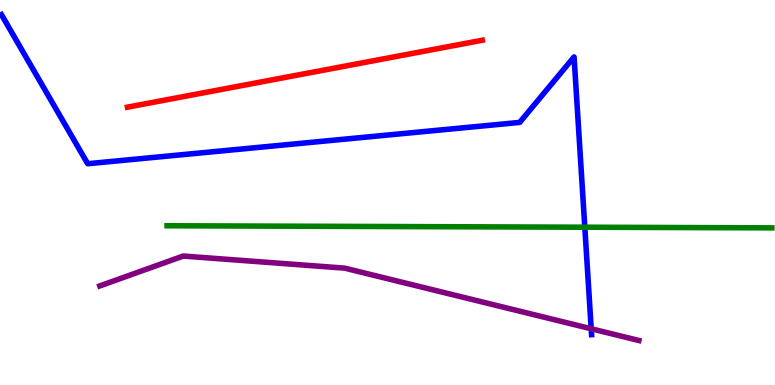[{'lines': ['blue', 'red'], 'intersections': []}, {'lines': ['green', 'red'], 'intersections': []}, {'lines': ['purple', 'red'], 'intersections': []}, {'lines': ['blue', 'green'], 'intersections': [{'x': 7.55, 'y': 4.1}]}, {'lines': ['blue', 'purple'], 'intersections': [{'x': 7.63, 'y': 1.46}]}, {'lines': ['green', 'purple'], 'intersections': []}]